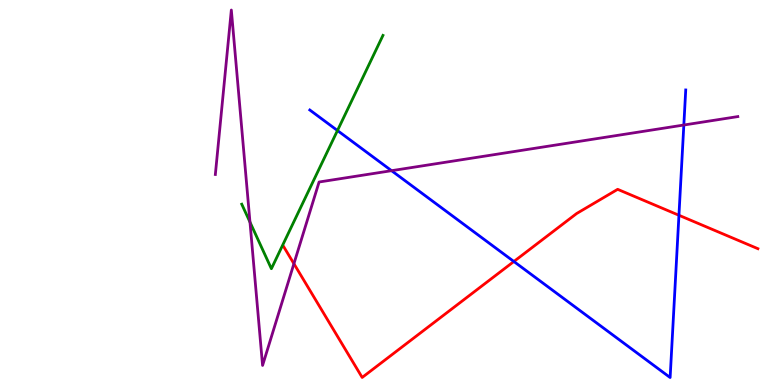[{'lines': ['blue', 'red'], 'intersections': [{'x': 6.63, 'y': 3.21}, {'x': 8.76, 'y': 4.41}]}, {'lines': ['green', 'red'], 'intersections': []}, {'lines': ['purple', 'red'], 'intersections': [{'x': 3.79, 'y': 3.15}]}, {'lines': ['blue', 'green'], 'intersections': [{'x': 4.35, 'y': 6.61}]}, {'lines': ['blue', 'purple'], 'intersections': [{'x': 5.05, 'y': 5.57}, {'x': 8.82, 'y': 6.75}]}, {'lines': ['green', 'purple'], 'intersections': [{'x': 3.23, 'y': 4.23}]}]